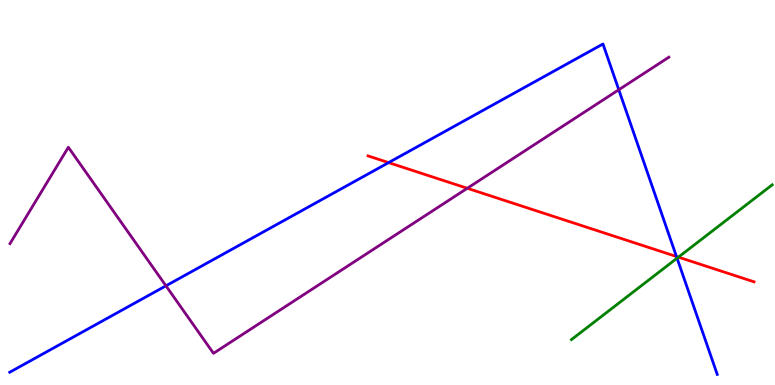[{'lines': ['blue', 'red'], 'intersections': [{'x': 5.01, 'y': 5.78}, {'x': 8.73, 'y': 3.34}]}, {'lines': ['green', 'red'], 'intersections': [{'x': 8.75, 'y': 3.32}]}, {'lines': ['purple', 'red'], 'intersections': [{'x': 6.03, 'y': 5.11}]}, {'lines': ['blue', 'green'], 'intersections': [{'x': 8.74, 'y': 3.29}]}, {'lines': ['blue', 'purple'], 'intersections': [{'x': 2.14, 'y': 2.58}, {'x': 7.98, 'y': 7.67}]}, {'lines': ['green', 'purple'], 'intersections': []}]